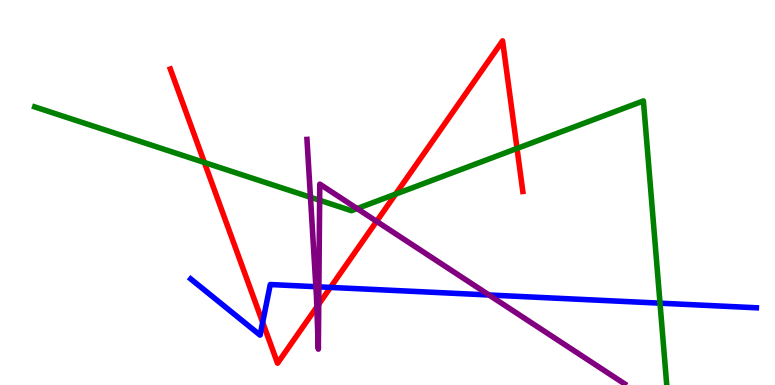[{'lines': ['blue', 'red'], 'intersections': [{'x': 3.39, 'y': 1.63}, {'x': 4.26, 'y': 2.53}]}, {'lines': ['green', 'red'], 'intersections': [{'x': 2.64, 'y': 5.78}, {'x': 5.1, 'y': 4.96}, {'x': 6.67, 'y': 6.14}]}, {'lines': ['purple', 'red'], 'intersections': [{'x': 4.09, 'y': 2.03}, {'x': 4.11, 'y': 2.1}, {'x': 4.86, 'y': 4.25}]}, {'lines': ['blue', 'green'], 'intersections': [{'x': 8.52, 'y': 2.13}]}, {'lines': ['blue', 'purple'], 'intersections': [{'x': 4.08, 'y': 2.55}, {'x': 4.11, 'y': 2.55}, {'x': 6.31, 'y': 2.34}]}, {'lines': ['green', 'purple'], 'intersections': [{'x': 4.01, 'y': 4.88}, {'x': 4.12, 'y': 4.8}, {'x': 4.61, 'y': 4.58}]}]